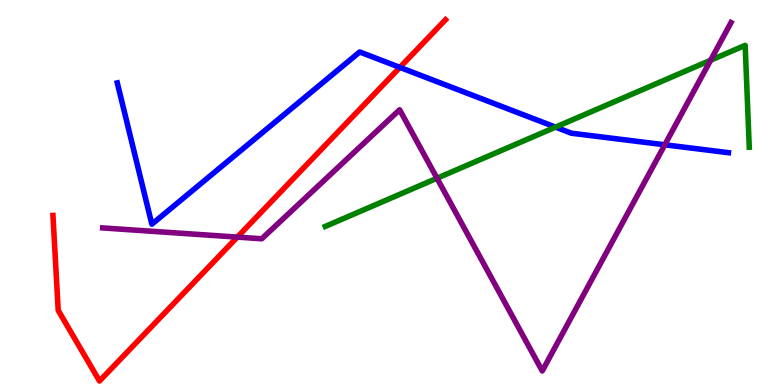[{'lines': ['blue', 'red'], 'intersections': [{'x': 5.16, 'y': 8.25}]}, {'lines': ['green', 'red'], 'intersections': []}, {'lines': ['purple', 'red'], 'intersections': [{'x': 3.06, 'y': 3.84}]}, {'lines': ['blue', 'green'], 'intersections': [{'x': 7.17, 'y': 6.7}]}, {'lines': ['blue', 'purple'], 'intersections': [{'x': 8.58, 'y': 6.24}]}, {'lines': ['green', 'purple'], 'intersections': [{'x': 5.64, 'y': 5.37}, {'x': 9.17, 'y': 8.44}]}]